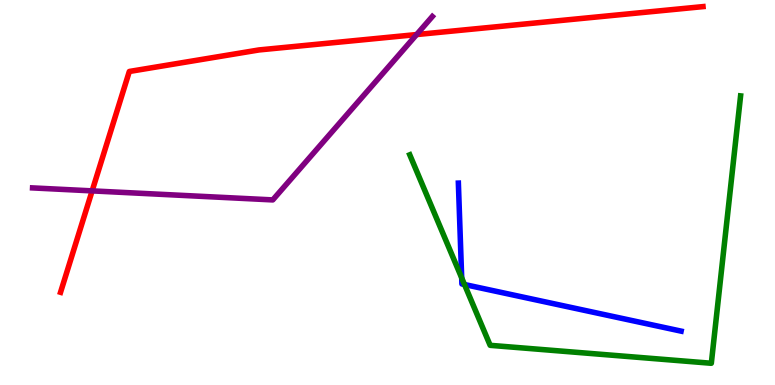[{'lines': ['blue', 'red'], 'intersections': []}, {'lines': ['green', 'red'], 'intersections': []}, {'lines': ['purple', 'red'], 'intersections': [{'x': 1.19, 'y': 5.04}, {'x': 5.38, 'y': 9.1}]}, {'lines': ['blue', 'green'], 'intersections': [{'x': 5.96, 'y': 2.78}, {'x': 5.99, 'y': 2.61}]}, {'lines': ['blue', 'purple'], 'intersections': []}, {'lines': ['green', 'purple'], 'intersections': []}]